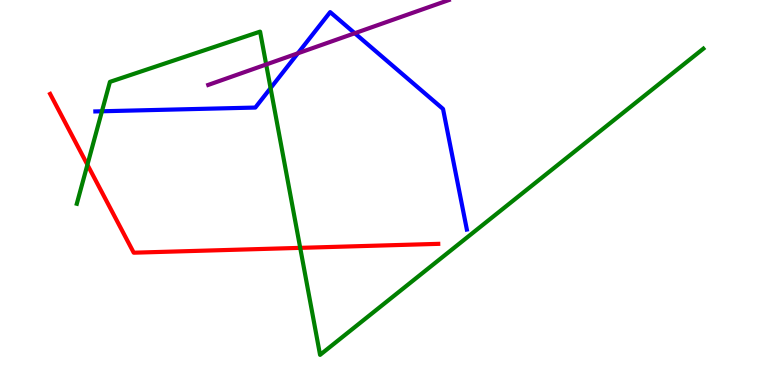[{'lines': ['blue', 'red'], 'intersections': []}, {'lines': ['green', 'red'], 'intersections': [{'x': 1.13, 'y': 5.72}, {'x': 3.87, 'y': 3.56}]}, {'lines': ['purple', 'red'], 'intersections': []}, {'lines': ['blue', 'green'], 'intersections': [{'x': 1.32, 'y': 7.11}, {'x': 3.49, 'y': 7.71}]}, {'lines': ['blue', 'purple'], 'intersections': [{'x': 3.84, 'y': 8.62}, {'x': 4.58, 'y': 9.14}]}, {'lines': ['green', 'purple'], 'intersections': [{'x': 3.43, 'y': 8.33}]}]